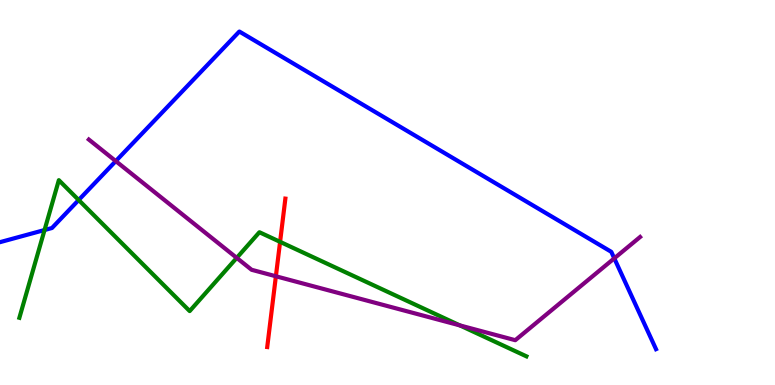[{'lines': ['blue', 'red'], 'intersections': []}, {'lines': ['green', 'red'], 'intersections': [{'x': 3.61, 'y': 3.72}]}, {'lines': ['purple', 'red'], 'intersections': [{'x': 3.56, 'y': 2.82}]}, {'lines': ['blue', 'green'], 'intersections': [{'x': 0.575, 'y': 4.03}, {'x': 1.02, 'y': 4.81}]}, {'lines': ['blue', 'purple'], 'intersections': [{'x': 1.49, 'y': 5.82}, {'x': 7.93, 'y': 3.29}]}, {'lines': ['green', 'purple'], 'intersections': [{'x': 3.05, 'y': 3.3}, {'x': 5.93, 'y': 1.55}]}]